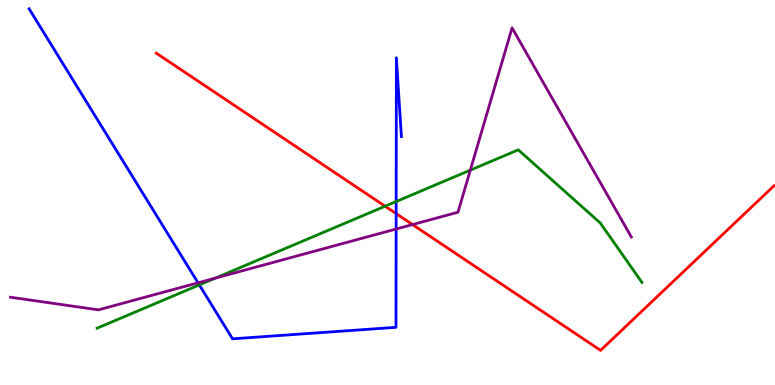[{'lines': ['blue', 'red'], 'intersections': [{'x': 5.11, 'y': 4.45}]}, {'lines': ['green', 'red'], 'intersections': [{'x': 4.97, 'y': 4.64}]}, {'lines': ['purple', 'red'], 'intersections': [{'x': 5.32, 'y': 4.17}]}, {'lines': ['blue', 'green'], 'intersections': [{'x': 2.57, 'y': 2.6}, {'x': 5.11, 'y': 4.77}]}, {'lines': ['blue', 'purple'], 'intersections': [{'x': 2.56, 'y': 2.65}, {'x': 5.11, 'y': 4.05}]}, {'lines': ['green', 'purple'], 'intersections': [{'x': 2.78, 'y': 2.78}, {'x': 6.07, 'y': 5.58}]}]